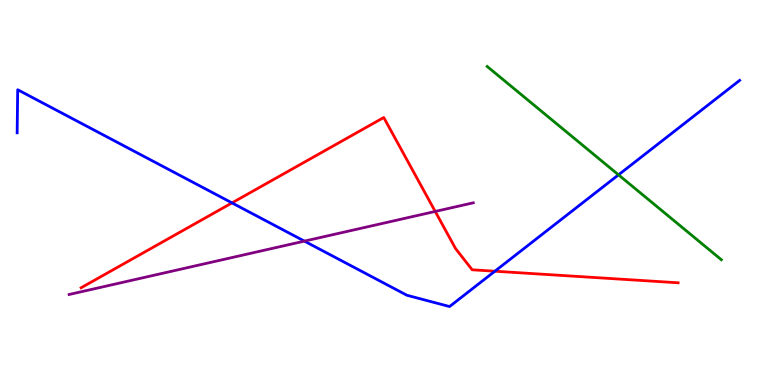[{'lines': ['blue', 'red'], 'intersections': [{'x': 2.99, 'y': 4.73}, {'x': 6.39, 'y': 2.96}]}, {'lines': ['green', 'red'], 'intersections': []}, {'lines': ['purple', 'red'], 'intersections': [{'x': 5.62, 'y': 4.51}]}, {'lines': ['blue', 'green'], 'intersections': [{'x': 7.98, 'y': 5.46}]}, {'lines': ['blue', 'purple'], 'intersections': [{'x': 3.93, 'y': 3.74}]}, {'lines': ['green', 'purple'], 'intersections': []}]